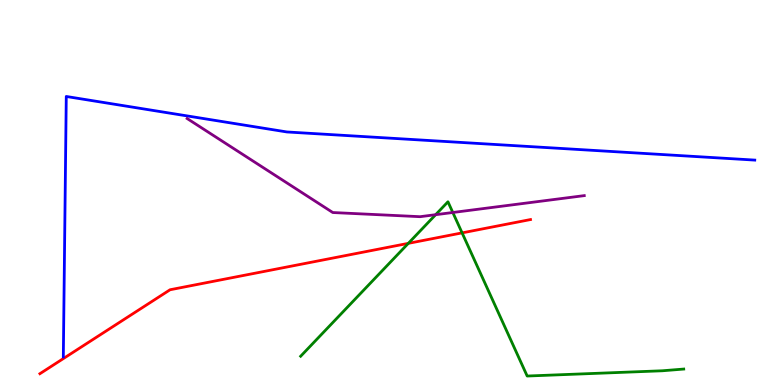[{'lines': ['blue', 'red'], 'intersections': []}, {'lines': ['green', 'red'], 'intersections': [{'x': 5.27, 'y': 3.68}, {'x': 5.96, 'y': 3.95}]}, {'lines': ['purple', 'red'], 'intersections': []}, {'lines': ['blue', 'green'], 'intersections': []}, {'lines': ['blue', 'purple'], 'intersections': []}, {'lines': ['green', 'purple'], 'intersections': [{'x': 5.62, 'y': 4.42}, {'x': 5.84, 'y': 4.48}]}]